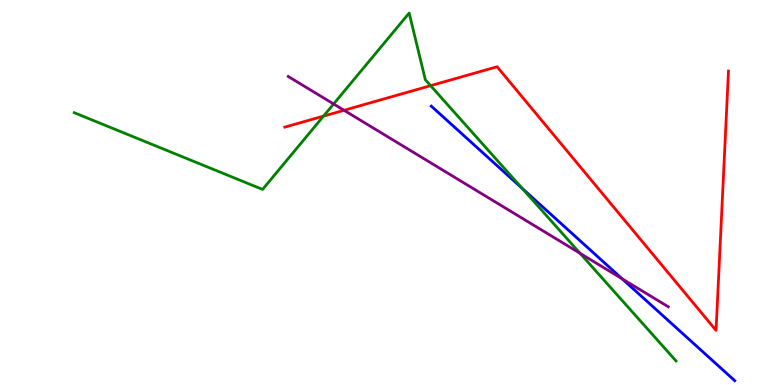[{'lines': ['blue', 'red'], 'intersections': []}, {'lines': ['green', 'red'], 'intersections': [{'x': 4.17, 'y': 6.98}, {'x': 5.56, 'y': 7.77}]}, {'lines': ['purple', 'red'], 'intersections': [{'x': 4.44, 'y': 7.14}]}, {'lines': ['blue', 'green'], 'intersections': [{'x': 6.74, 'y': 5.11}]}, {'lines': ['blue', 'purple'], 'intersections': [{'x': 8.03, 'y': 2.76}]}, {'lines': ['green', 'purple'], 'intersections': [{'x': 4.3, 'y': 7.3}, {'x': 7.48, 'y': 3.42}]}]